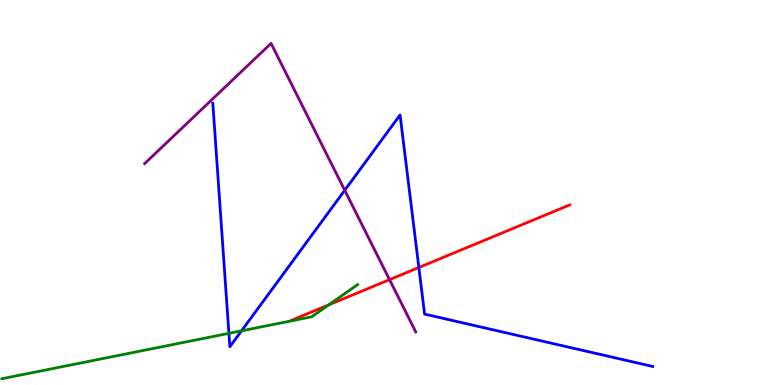[{'lines': ['blue', 'red'], 'intersections': [{'x': 5.4, 'y': 3.05}]}, {'lines': ['green', 'red'], 'intersections': [{'x': 4.24, 'y': 2.08}]}, {'lines': ['purple', 'red'], 'intersections': [{'x': 5.03, 'y': 2.74}]}, {'lines': ['blue', 'green'], 'intersections': [{'x': 2.95, 'y': 1.34}, {'x': 3.12, 'y': 1.41}]}, {'lines': ['blue', 'purple'], 'intersections': [{'x': 4.45, 'y': 5.06}]}, {'lines': ['green', 'purple'], 'intersections': []}]